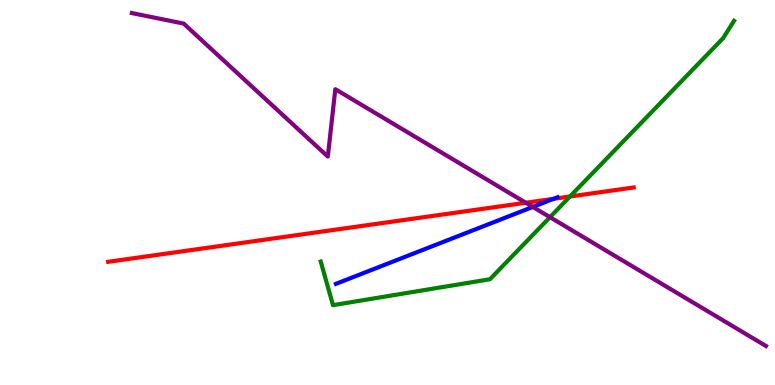[{'lines': ['blue', 'red'], 'intersections': [{'x': 7.14, 'y': 4.84}]}, {'lines': ['green', 'red'], 'intersections': [{'x': 7.35, 'y': 4.9}]}, {'lines': ['purple', 'red'], 'intersections': [{'x': 6.78, 'y': 4.73}]}, {'lines': ['blue', 'green'], 'intersections': []}, {'lines': ['blue', 'purple'], 'intersections': [{'x': 6.87, 'y': 4.62}]}, {'lines': ['green', 'purple'], 'intersections': [{'x': 7.1, 'y': 4.36}]}]